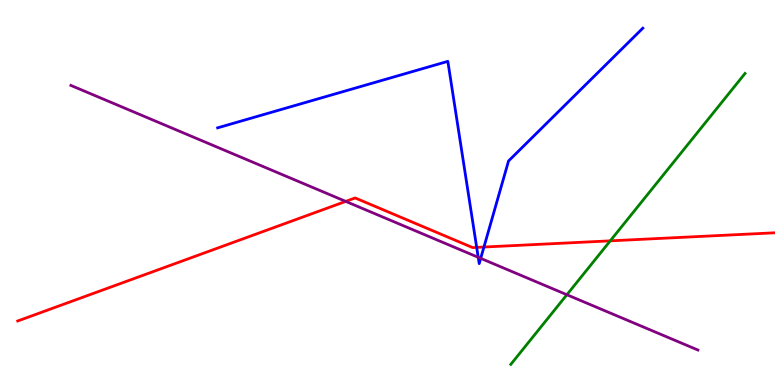[{'lines': ['blue', 'red'], 'intersections': [{'x': 6.15, 'y': 3.57}, {'x': 6.24, 'y': 3.58}]}, {'lines': ['green', 'red'], 'intersections': [{'x': 7.87, 'y': 3.74}]}, {'lines': ['purple', 'red'], 'intersections': [{'x': 4.46, 'y': 4.77}]}, {'lines': ['blue', 'green'], 'intersections': []}, {'lines': ['blue', 'purple'], 'intersections': [{'x': 6.17, 'y': 3.32}, {'x': 6.2, 'y': 3.29}]}, {'lines': ['green', 'purple'], 'intersections': [{'x': 7.31, 'y': 2.34}]}]